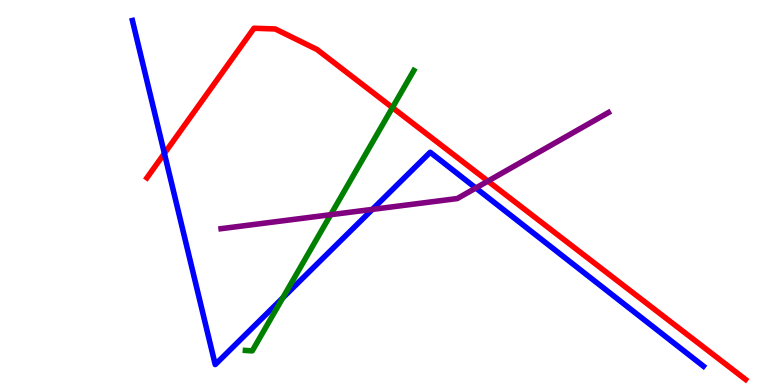[{'lines': ['blue', 'red'], 'intersections': [{'x': 2.12, 'y': 6.02}]}, {'lines': ['green', 'red'], 'intersections': [{'x': 5.06, 'y': 7.21}]}, {'lines': ['purple', 'red'], 'intersections': [{'x': 6.3, 'y': 5.3}]}, {'lines': ['blue', 'green'], 'intersections': [{'x': 3.65, 'y': 2.26}]}, {'lines': ['blue', 'purple'], 'intersections': [{'x': 4.8, 'y': 4.56}, {'x': 6.14, 'y': 5.12}]}, {'lines': ['green', 'purple'], 'intersections': [{'x': 4.27, 'y': 4.42}]}]